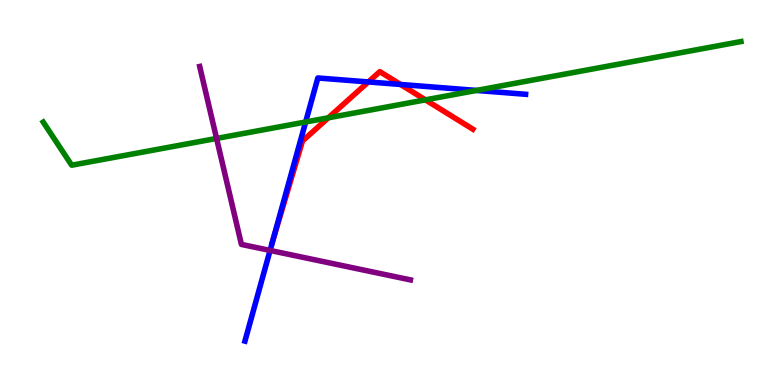[{'lines': ['blue', 'red'], 'intersections': [{'x': 4.75, 'y': 7.87}, {'x': 5.17, 'y': 7.81}]}, {'lines': ['green', 'red'], 'intersections': [{'x': 4.24, 'y': 6.94}, {'x': 5.49, 'y': 7.41}]}, {'lines': ['purple', 'red'], 'intersections': []}, {'lines': ['blue', 'green'], 'intersections': [{'x': 3.94, 'y': 6.83}, {'x': 6.15, 'y': 7.65}]}, {'lines': ['blue', 'purple'], 'intersections': [{'x': 3.48, 'y': 3.5}]}, {'lines': ['green', 'purple'], 'intersections': [{'x': 2.79, 'y': 6.4}]}]